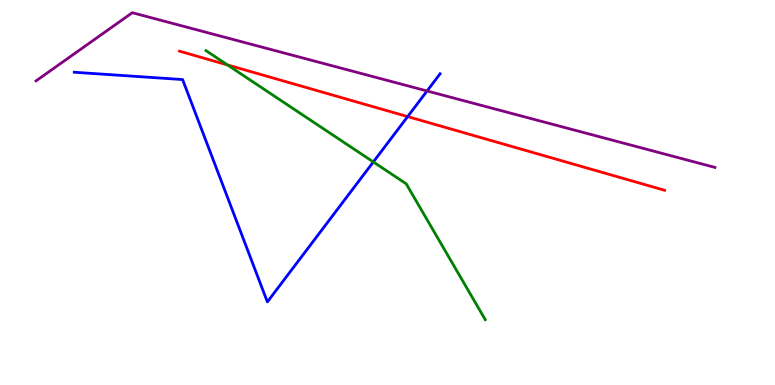[{'lines': ['blue', 'red'], 'intersections': [{'x': 5.26, 'y': 6.97}]}, {'lines': ['green', 'red'], 'intersections': [{'x': 2.94, 'y': 8.31}]}, {'lines': ['purple', 'red'], 'intersections': []}, {'lines': ['blue', 'green'], 'intersections': [{'x': 4.82, 'y': 5.79}]}, {'lines': ['blue', 'purple'], 'intersections': [{'x': 5.51, 'y': 7.64}]}, {'lines': ['green', 'purple'], 'intersections': []}]